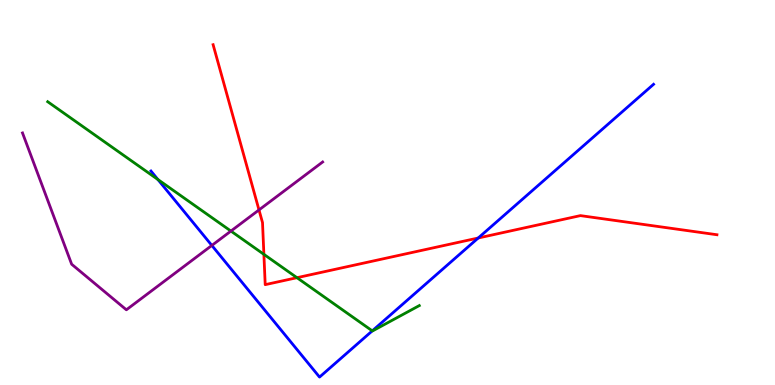[{'lines': ['blue', 'red'], 'intersections': [{'x': 6.17, 'y': 3.82}]}, {'lines': ['green', 'red'], 'intersections': [{'x': 3.41, 'y': 3.39}, {'x': 3.83, 'y': 2.79}]}, {'lines': ['purple', 'red'], 'intersections': [{'x': 3.34, 'y': 4.55}]}, {'lines': ['blue', 'green'], 'intersections': [{'x': 2.04, 'y': 5.34}, {'x': 4.8, 'y': 1.41}]}, {'lines': ['blue', 'purple'], 'intersections': [{'x': 2.73, 'y': 3.62}]}, {'lines': ['green', 'purple'], 'intersections': [{'x': 2.98, 'y': 4.0}]}]